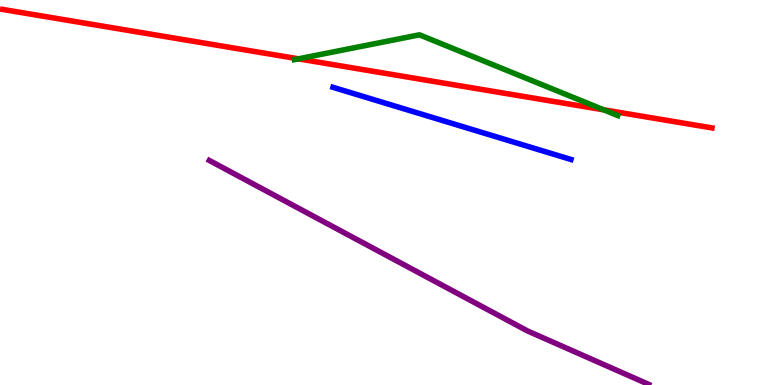[{'lines': ['blue', 'red'], 'intersections': []}, {'lines': ['green', 'red'], 'intersections': [{'x': 3.85, 'y': 8.47}, {'x': 7.79, 'y': 7.15}]}, {'lines': ['purple', 'red'], 'intersections': []}, {'lines': ['blue', 'green'], 'intersections': []}, {'lines': ['blue', 'purple'], 'intersections': []}, {'lines': ['green', 'purple'], 'intersections': []}]